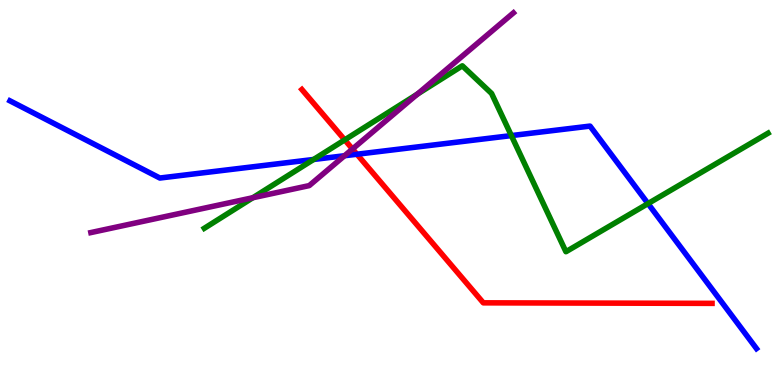[{'lines': ['blue', 'red'], 'intersections': [{'x': 4.61, 'y': 5.99}]}, {'lines': ['green', 'red'], 'intersections': [{'x': 4.45, 'y': 6.37}]}, {'lines': ['purple', 'red'], 'intersections': [{'x': 4.55, 'y': 6.13}]}, {'lines': ['blue', 'green'], 'intersections': [{'x': 4.05, 'y': 5.86}, {'x': 6.6, 'y': 6.48}, {'x': 8.36, 'y': 4.71}]}, {'lines': ['blue', 'purple'], 'intersections': [{'x': 4.45, 'y': 5.95}]}, {'lines': ['green', 'purple'], 'intersections': [{'x': 3.26, 'y': 4.86}, {'x': 5.39, 'y': 7.56}]}]